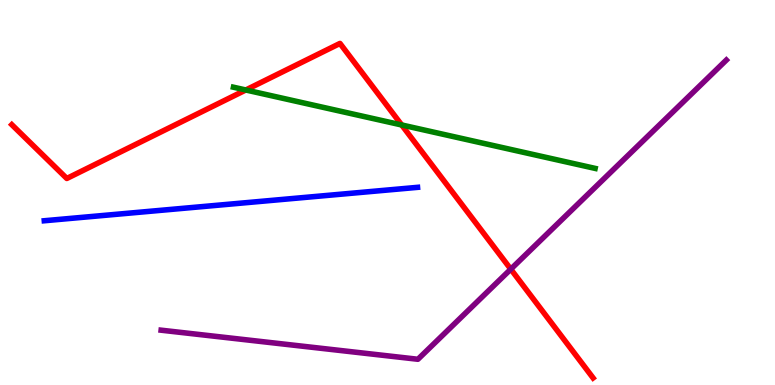[{'lines': ['blue', 'red'], 'intersections': []}, {'lines': ['green', 'red'], 'intersections': [{'x': 3.17, 'y': 7.66}, {'x': 5.18, 'y': 6.75}]}, {'lines': ['purple', 'red'], 'intersections': [{'x': 6.59, 'y': 3.01}]}, {'lines': ['blue', 'green'], 'intersections': []}, {'lines': ['blue', 'purple'], 'intersections': []}, {'lines': ['green', 'purple'], 'intersections': []}]